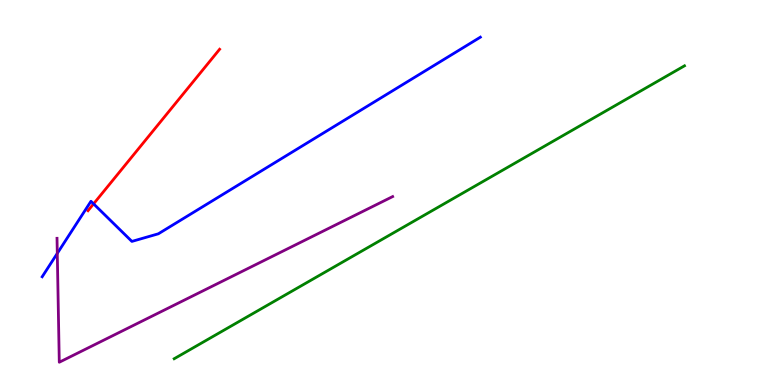[{'lines': ['blue', 'red'], 'intersections': [{'x': 1.21, 'y': 4.71}]}, {'lines': ['green', 'red'], 'intersections': []}, {'lines': ['purple', 'red'], 'intersections': []}, {'lines': ['blue', 'green'], 'intersections': []}, {'lines': ['blue', 'purple'], 'intersections': [{'x': 0.739, 'y': 3.42}]}, {'lines': ['green', 'purple'], 'intersections': []}]